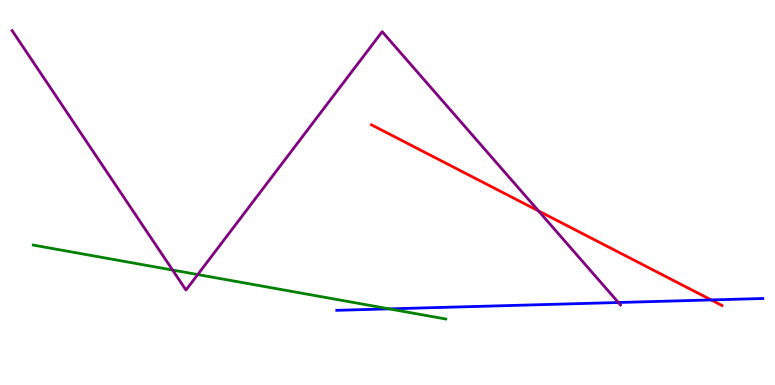[{'lines': ['blue', 'red'], 'intersections': [{'x': 9.18, 'y': 2.21}]}, {'lines': ['green', 'red'], 'intersections': []}, {'lines': ['purple', 'red'], 'intersections': [{'x': 6.95, 'y': 4.52}]}, {'lines': ['blue', 'green'], 'intersections': [{'x': 5.02, 'y': 1.98}]}, {'lines': ['blue', 'purple'], 'intersections': [{'x': 7.98, 'y': 2.14}]}, {'lines': ['green', 'purple'], 'intersections': [{'x': 2.23, 'y': 2.99}, {'x': 2.55, 'y': 2.87}]}]